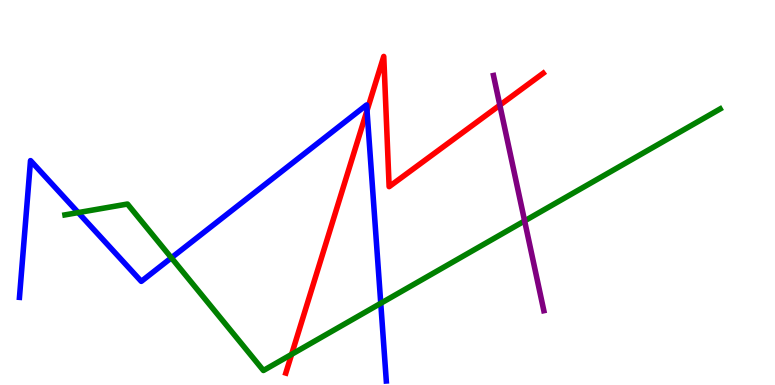[{'lines': ['blue', 'red'], 'intersections': [{'x': 4.74, 'y': 7.13}]}, {'lines': ['green', 'red'], 'intersections': [{'x': 3.76, 'y': 0.796}]}, {'lines': ['purple', 'red'], 'intersections': [{'x': 6.45, 'y': 7.27}]}, {'lines': ['blue', 'green'], 'intersections': [{'x': 1.01, 'y': 4.48}, {'x': 2.21, 'y': 3.3}, {'x': 4.91, 'y': 2.12}]}, {'lines': ['blue', 'purple'], 'intersections': []}, {'lines': ['green', 'purple'], 'intersections': [{'x': 6.77, 'y': 4.26}]}]